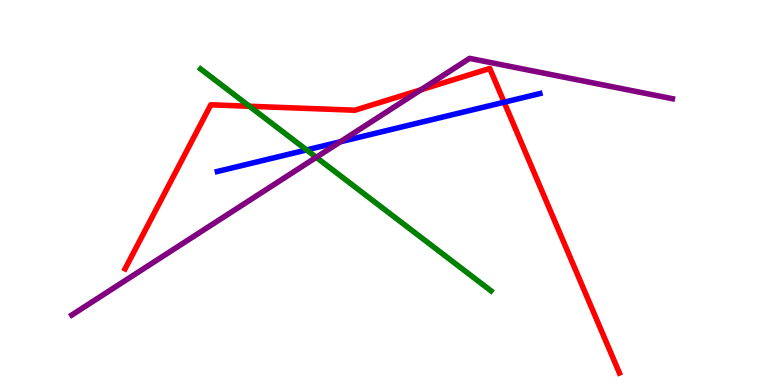[{'lines': ['blue', 'red'], 'intersections': [{'x': 6.51, 'y': 7.35}]}, {'lines': ['green', 'red'], 'intersections': [{'x': 3.22, 'y': 7.24}]}, {'lines': ['purple', 'red'], 'intersections': [{'x': 5.43, 'y': 7.67}]}, {'lines': ['blue', 'green'], 'intersections': [{'x': 3.96, 'y': 6.11}]}, {'lines': ['blue', 'purple'], 'intersections': [{'x': 4.39, 'y': 6.32}]}, {'lines': ['green', 'purple'], 'intersections': [{'x': 4.08, 'y': 5.91}]}]